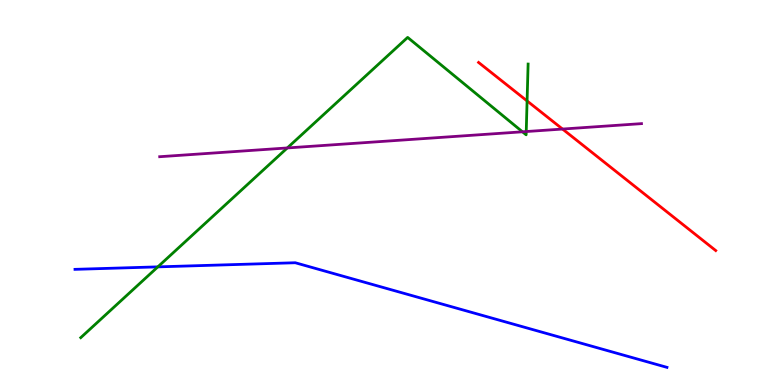[{'lines': ['blue', 'red'], 'intersections': []}, {'lines': ['green', 'red'], 'intersections': [{'x': 6.8, 'y': 7.38}]}, {'lines': ['purple', 'red'], 'intersections': [{'x': 7.26, 'y': 6.65}]}, {'lines': ['blue', 'green'], 'intersections': [{'x': 2.04, 'y': 3.07}]}, {'lines': ['blue', 'purple'], 'intersections': []}, {'lines': ['green', 'purple'], 'intersections': [{'x': 3.71, 'y': 6.16}, {'x': 6.74, 'y': 6.58}, {'x': 6.79, 'y': 6.58}]}]